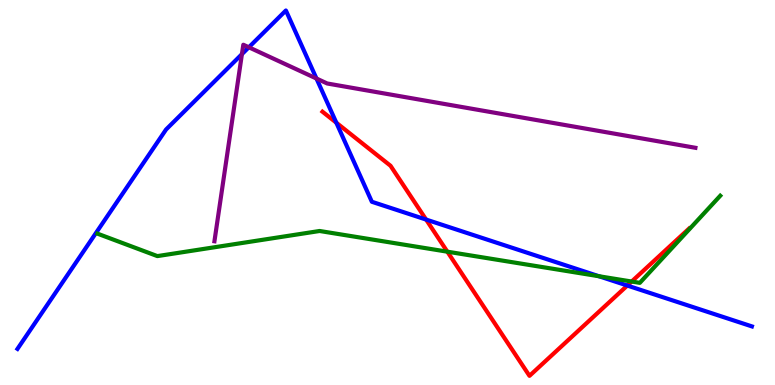[{'lines': ['blue', 'red'], 'intersections': [{'x': 4.34, 'y': 6.81}, {'x': 5.5, 'y': 4.3}, {'x': 8.09, 'y': 2.58}]}, {'lines': ['green', 'red'], 'intersections': [{'x': 5.77, 'y': 3.46}, {'x': 8.15, 'y': 2.69}]}, {'lines': ['purple', 'red'], 'intersections': []}, {'lines': ['blue', 'green'], 'intersections': [{'x': 7.73, 'y': 2.83}]}, {'lines': ['blue', 'purple'], 'intersections': [{'x': 3.12, 'y': 8.59}, {'x': 3.21, 'y': 8.77}, {'x': 4.08, 'y': 7.96}]}, {'lines': ['green', 'purple'], 'intersections': []}]